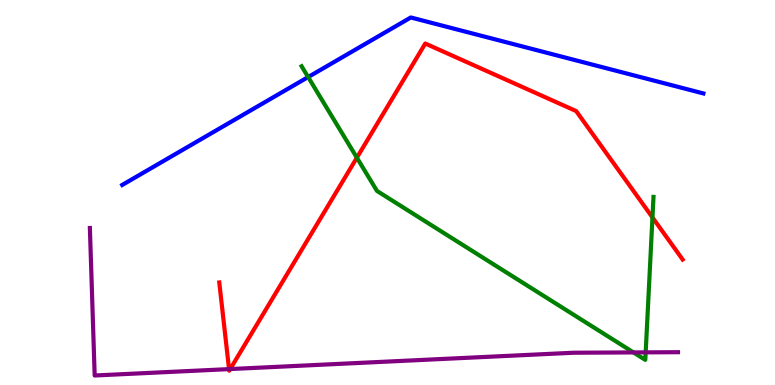[{'lines': ['blue', 'red'], 'intersections': []}, {'lines': ['green', 'red'], 'intersections': [{'x': 4.6, 'y': 5.9}, {'x': 8.42, 'y': 4.35}]}, {'lines': ['purple', 'red'], 'intersections': [{'x': 2.96, 'y': 0.413}, {'x': 2.97, 'y': 0.414}]}, {'lines': ['blue', 'green'], 'intersections': [{'x': 3.98, 'y': 8.0}]}, {'lines': ['blue', 'purple'], 'intersections': []}, {'lines': ['green', 'purple'], 'intersections': [{'x': 8.17, 'y': 0.846}, {'x': 8.33, 'y': 0.848}]}]